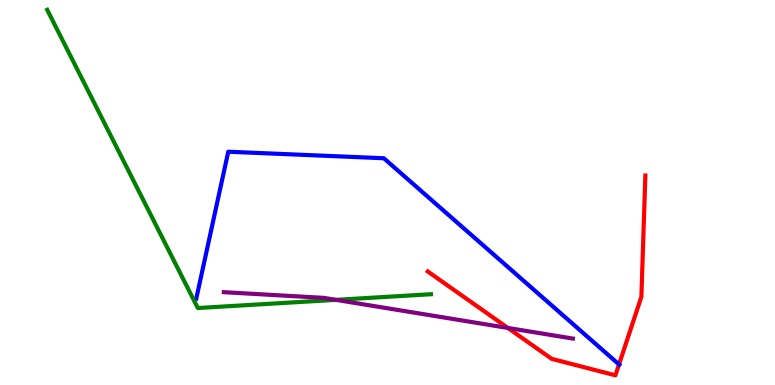[{'lines': ['blue', 'red'], 'intersections': [{'x': 7.99, 'y': 0.534}]}, {'lines': ['green', 'red'], 'intersections': []}, {'lines': ['purple', 'red'], 'intersections': [{'x': 6.55, 'y': 1.48}]}, {'lines': ['blue', 'green'], 'intersections': []}, {'lines': ['blue', 'purple'], 'intersections': []}, {'lines': ['green', 'purple'], 'intersections': [{'x': 4.33, 'y': 2.21}]}]